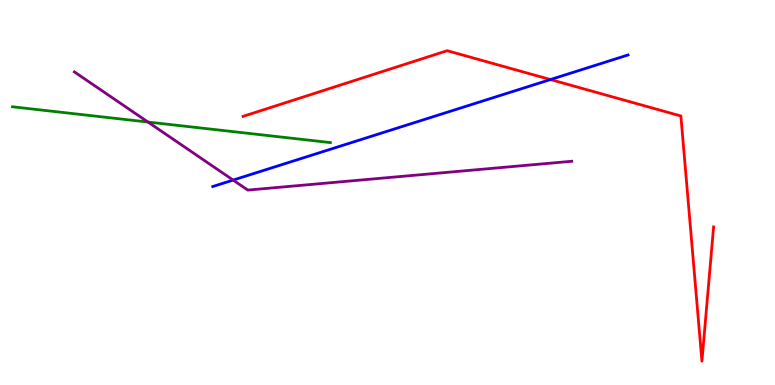[{'lines': ['blue', 'red'], 'intersections': [{'x': 7.1, 'y': 7.93}]}, {'lines': ['green', 'red'], 'intersections': []}, {'lines': ['purple', 'red'], 'intersections': []}, {'lines': ['blue', 'green'], 'intersections': []}, {'lines': ['blue', 'purple'], 'intersections': [{'x': 3.01, 'y': 5.32}]}, {'lines': ['green', 'purple'], 'intersections': [{'x': 1.91, 'y': 6.83}]}]